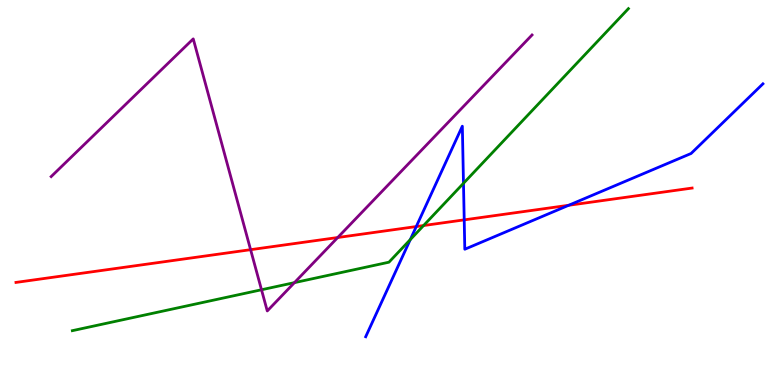[{'lines': ['blue', 'red'], 'intersections': [{'x': 5.37, 'y': 4.12}, {'x': 5.99, 'y': 4.29}, {'x': 7.34, 'y': 4.67}]}, {'lines': ['green', 'red'], 'intersections': [{'x': 5.47, 'y': 4.14}]}, {'lines': ['purple', 'red'], 'intersections': [{'x': 3.23, 'y': 3.51}, {'x': 4.36, 'y': 3.83}]}, {'lines': ['blue', 'green'], 'intersections': [{'x': 5.29, 'y': 3.78}, {'x': 5.98, 'y': 5.24}]}, {'lines': ['blue', 'purple'], 'intersections': []}, {'lines': ['green', 'purple'], 'intersections': [{'x': 3.37, 'y': 2.47}, {'x': 3.8, 'y': 2.66}]}]